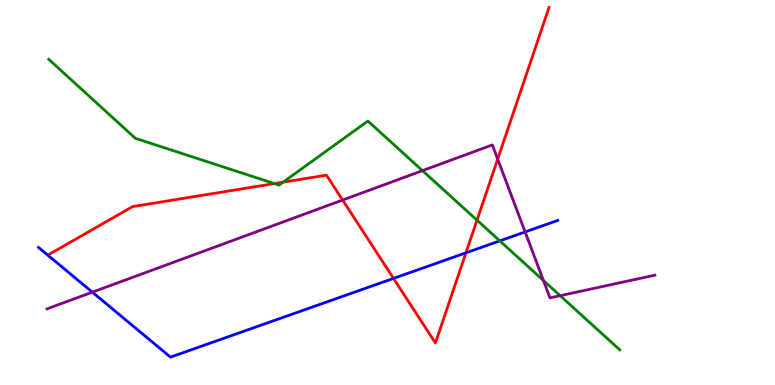[{'lines': ['blue', 'red'], 'intersections': [{'x': 5.08, 'y': 2.77}, {'x': 6.01, 'y': 3.43}]}, {'lines': ['green', 'red'], 'intersections': [{'x': 3.54, 'y': 5.23}, {'x': 3.65, 'y': 5.27}, {'x': 6.15, 'y': 4.28}]}, {'lines': ['purple', 'red'], 'intersections': [{'x': 4.42, 'y': 4.8}, {'x': 6.42, 'y': 5.87}]}, {'lines': ['blue', 'green'], 'intersections': [{'x': 6.45, 'y': 3.74}]}, {'lines': ['blue', 'purple'], 'intersections': [{'x': 1.19, 'y': 2.41}, {'x': 6.78, 'y': 3.98}]}, {'lines': ['green', 'purple'], 'intersections': [{'x': 5.45, 'y': 5.57}, {'x': 7.01, 'y': 2.71}, {'x': 7.23, 'y': 2.32}]}]